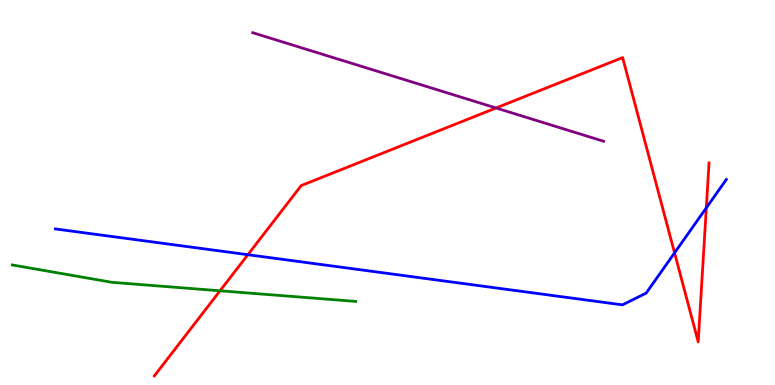[{'lines': ['blue', 'red'], 'intersections': [{'x': 3.2, 'y': 3.38}, {'x': 8.7, 'y': 3.43}, {'x': 9.11, 'y': 4.6}]}, {'lines': ['green', 'red'], 'intersections': [{'x': 2.84, 'y': 2.45}]}, {'lines': ['purple', 'red'], 'intersections': [{'x': 6.4, 'y': 7.2}]}, {'lines': ['blue', 'green'], 'intersections': []}, {'lines': ['blue', 'purple'], 'intersections': []}, {'lines': ['green', 'purple'], 'intersections': []}]